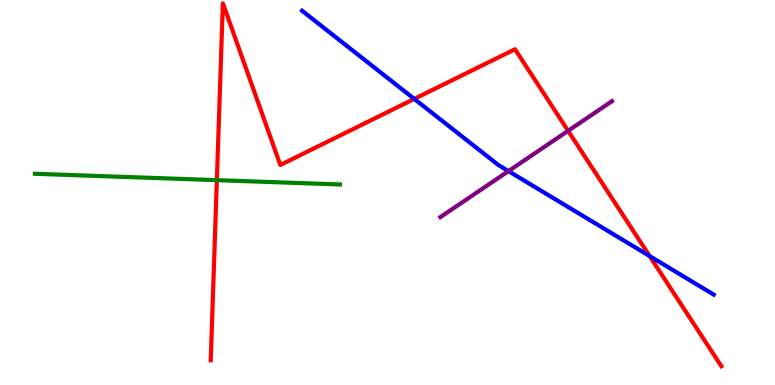[{'lines': ['blue', 'red'], 'intersections': [{'x': 5.35, 'y': 7.43}, {'x': 8.38, 'y': 3.35}]}, {'lines': ['green', 'red'], 'intersections': [{'x': 2.8, 'y': 5.32}]}, {'lines': ['purple', 'red'], 'intersections': [{'x': 7.33, 'y': 6.6}]}, {'lines': ['blue', 'green'], 'intersections': []}, {'lines': ['blue', 'purple'], 'intersections': [{'x': 6.56, 'y': 5.56}]}, {'lines': ['green', 'purple'], 'intersections': []}]